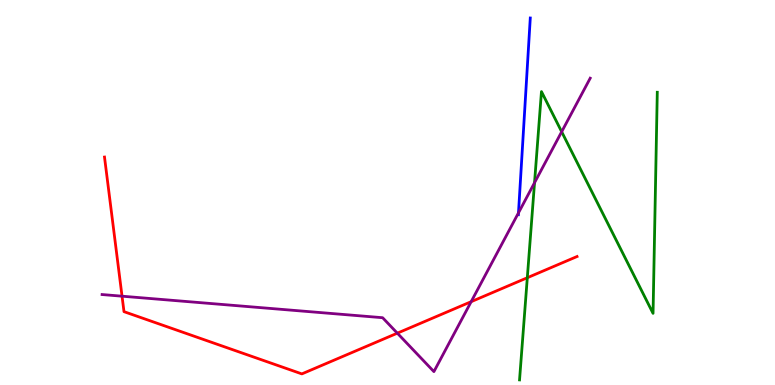[{'lines': ['blue', 'red'], 'intersections': []}, {'lines': ['green', 'red'], 'intersections': [{'x': 6.8, 'y': 2.79}]}, {'lines': ['purple', 'red'], 'intersections': [{'x': 1.57, 'y': 2.31}, {'x': 5.13, 'y': 1.35}, {'x': 6.08, 'y': 2.16}]}, {'lines': ['blue', 'green'], 'intersections': []}, {'lines': ['blue', 'purple'], 'intersections': [{'x': 6.69, 'y': 4.47}]}, {'lines': ['green', 'purple'], 'intersections': [{'x': 6.9, 'y': 5.25}, {'x': 7.25, 'y': 6.58}]}]